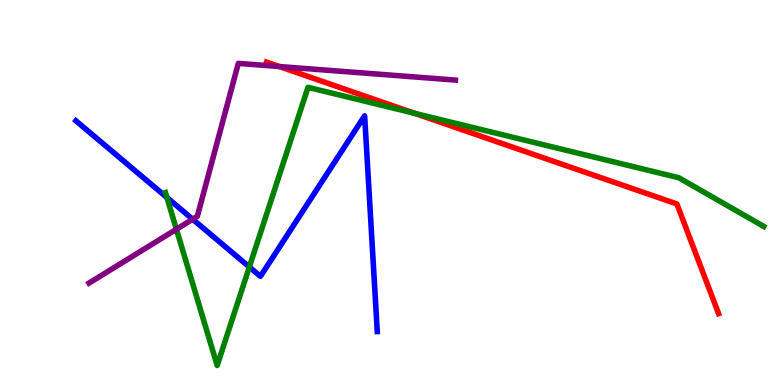[{'lines': ['blue', 'red'], 'intersections': []}, {'lines': ['green', 'red'], 'intersections': [{'x': 5.35, 'y': 7.06}]}, {'lines': ['purple', 'red'], 'intersections': [{'x': 3.6, 'y': 8.27}]}, {'lines': ['blue', 'green'], 'intersections': [{'x': 2.15, 'y': 4.87}, {'x': 3.22, 'y': 3.07}]}, {'lines': ['blue', 'purple'], 'intersections': [{'x': 2.49, 'y': 4.31}]}, {'lines': ['green', 'purple'], 'intersections': [{'x': 2.28, 'y': 4.05}]}]